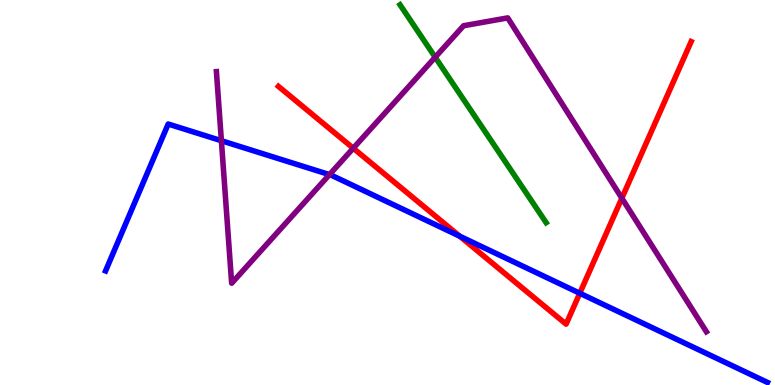[{'lines': ['blue', 'red'], 'intersections': [{'x': 5.93, 'y': 3.87}, {'x': 7.48, 'y': 2.38}]}, {'lines': ['green', 'red'], 'intersections': []}, {'lines': ['purple', 'red'], 'intersections': [{'x': 4.56, 'y': 6.15}, {'x': 8.02, 'y': 4.85}]}, {'lines': ['blue', 'green'], 'intersections': []}, {'lines': ['blue', 'purple'], 'intersections': [{'x': 2.86, 'y': 6.35}, {'x': 4.25, 'y': 5.46}]}, {'lines': ['green', 'purple'], 'intersections': [{'x': 5.62, 'y': 8.51}]}]